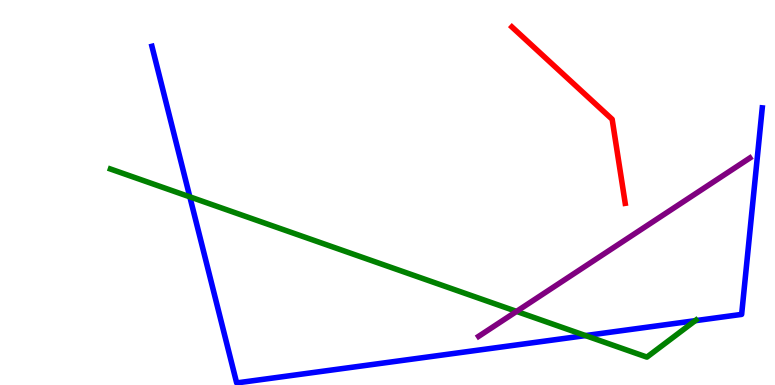[{'lines': ['blue', 'red'], 'intersections': []}, {'lines': ['green', 'red'], 'intersections': []}, {'lines': ['purple', 'red'], 'intersections': []}, {'lines': ['blue', 'green'], 'intersections': [{'x': 2.45, 'y': 4.89}, {'x': 7.56, 'y': 1.28}, {'x': 8.97, 'y': 1.67}]}, {'lines': ['blue', 'purple'], 'intersections': []}, {'lines': ['green', 'purple'], 'intersections': [{'x': 6.67, 'y': 1.91}]}]